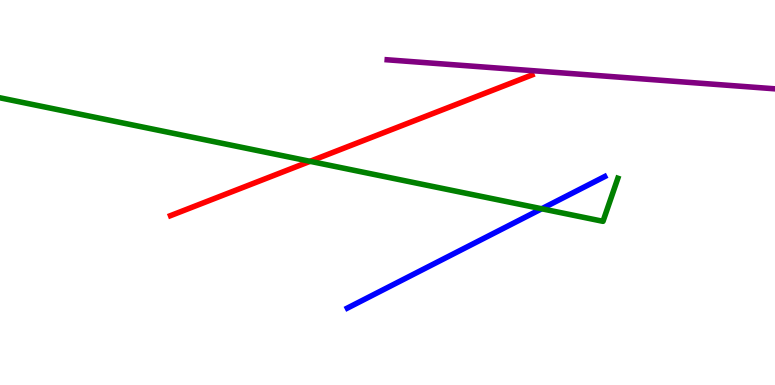[{'lines': ['blue', 'red'], 'intersections': []}, {'lines': ['green', 'red'], 'intersections': [{'x': 4.0, 'y': 5.81}]}, {'lines': ['purple', 'red'], 'intersections': []}, {'lines': ['blue', 'green'], 'intersections': [{'x': 6.99, 'y': 4.58}]}, {'lines': ['blue', 'purple'], 'intersections': []}, {'lines': ['green', 'purple'], 'intersections': []}]